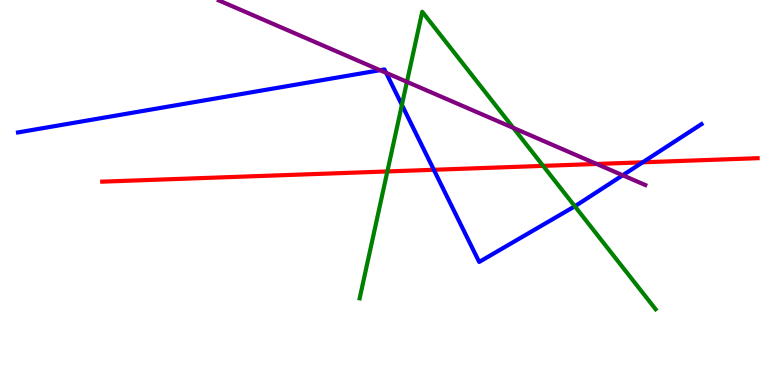[{'lines': ['blue', 'red'], 'intersections': [{'x': 5.6, 'y': 5.59}, {'x': 8.29, 'y': 5.78}]}, {'lines': ['green', 'red'], 'intersections': [{'x': 5.0, 'y': 5.55}, {'x': 7.01, 'y': 5.69}]}, {'lines': ['purple', 'red'], 'intersections': [{'x': 7.7, 'y': 5.74}]}, {'lines': ['blue', 'green'], 'intersections': [{'x': 5.19, 'y': 7.28}, {'x': 7.42, 'y': 4.64}]}, {'lines': ['blue', 'purple'], 'intersections': [{'x': 4.9, 'y': 8.18}, {'x': 4.98, 'y': 8.11}, {'x': 8.04, 'y': 5.45}]}, {'lines': ['green', 'purple'], 'intersections': [{'x': 5.25, 'y': 7.87}, {'x': 6.62, 'y': 6.68}]}]